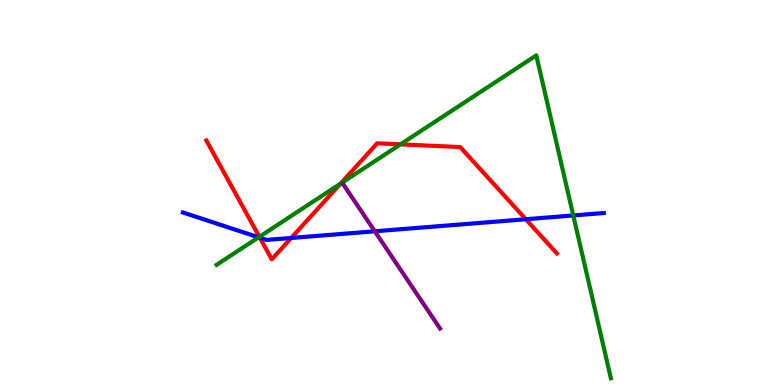[{'lines': ['blue', 'red'], 'intersections': [{'x': 3.35, 'y': 3.82}, {'x': 3.76, 'y': 3.82}, {'x': 6.78, 'y': 4.31}]}, {'lines': ['green', 'red'], 'intersections': [{'x': 3.35, 'y': 3.85}, {'x': 4.39, 'y': 5.23}, {'x': 5.17, 'y': 6.25}]}, {'lines': ['purple', 'red'], 'intersections': []}, {'lines': ['blue', 'green'], 'intersections': [{'x': 3.34, 'y': 3.84}, {'x': 7.4, 'y': 4.4}]}, {'lines': ['blue', 'purple'], 'intersections': [{'x': 4.84, 'y': 3.99}]}, {'lines': ['green', 'purple'], 'intersections': []}]